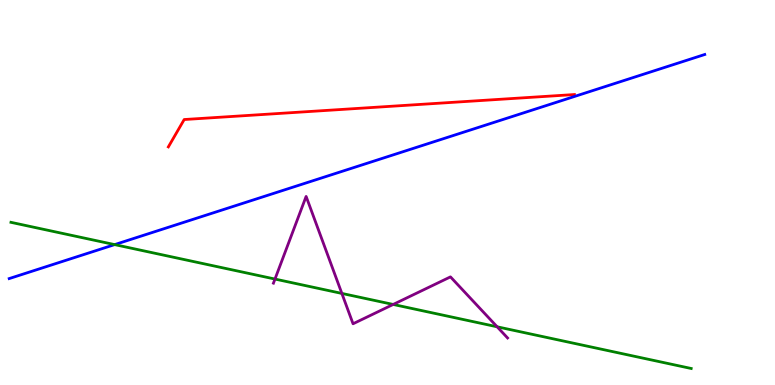[{'lines': ['blue', 'red'], 'intersections': []}, {'lines': ['green', 'red'], 'intersections': []}, {'lines': ['purple', 'red'], 'intersections': []}, {'lines': ['blue', 'green'], 'intersections': [{'x': 1.48, 'y': 3.65}]}, {'lines': ['blue', 'purple'], 'intersections': []}, {'lines': ['green', 'purple'], 'intersections': [{'x': 3.55, 'y': 2.75}, {'x': 4.41, 'y': 2.38}, {'x': 5.07, 'y': 2.09}, {'x': 6.41, 'y': 1.51}]}]